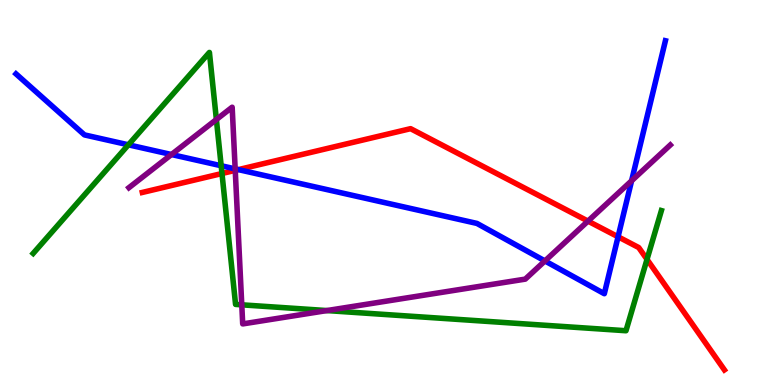[{'lines': ['blue', 'red'], 'intersections': [{'x': 3.08, 'y': 5.59}, {'x': 7.98, 'y': 3.85}]}, {'lines': ['green', 'red'], 'intersections': [{'x': 2.86, 'y': 5.49}, {'x': 8.35, 'y': 3.26}]}, {'lines': ['purple', 'red'], 'intersections': [{'x': 3.04, 'y': 5.58}, {'x': 7.59, 'y': 4.26}]}, {'lines': ['blue', 'green'], 'intersections': [{'x': 1.66, 'y': 6.24}, {'x': 2.85, 'y': 5.7}]}, {'lines': ['blue', 'purple'], 'intersections': [{'x': 2.21, 'y': 5.99}, {'x': 3.03, 'y': 5.61}, {'x': 7.03, 'y': 3.22}, {'x': 8.15, 'y': 5.3}]}, {'lines': ['green', 'purple'], 'intersections': [{'x': 2.79, 'y': 6.9}, {'x': 3.12, 'y': 2.08}, {'x': 4.22, 'y': 1.93}]}]